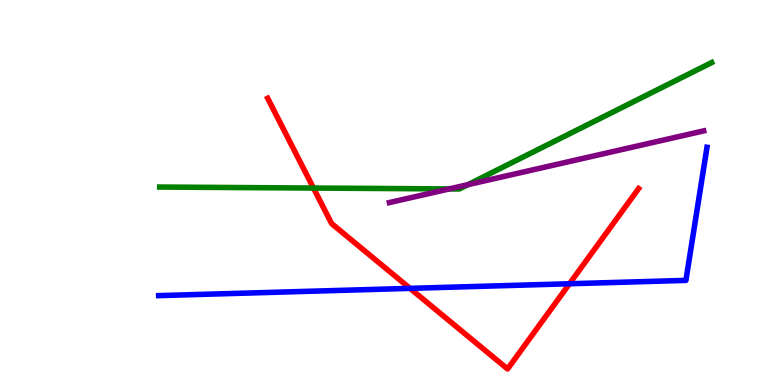[{'lines': ['blue', 'red'], 'intersections': [{'x': 5.29, 'y': 2.51}, {'x': 7.35, 'y': 2.63}]}, {'lines': ['green', 'red'], 'intersections': [{'x': 4.04, 'y': 5.12}]}, {'lines': ['purple', 'red'], 'intersections': []}, {'lines': ['blue', 'green'], 'intersections': []}, {'lines': ['blue', 'purple'], 'intersections': []}, {'lines': ['green', 'purple'], 'intersections': [{'x': 5.8, 'y': 5.09}, {'x': 6.04, 'y': 5.2}]}]